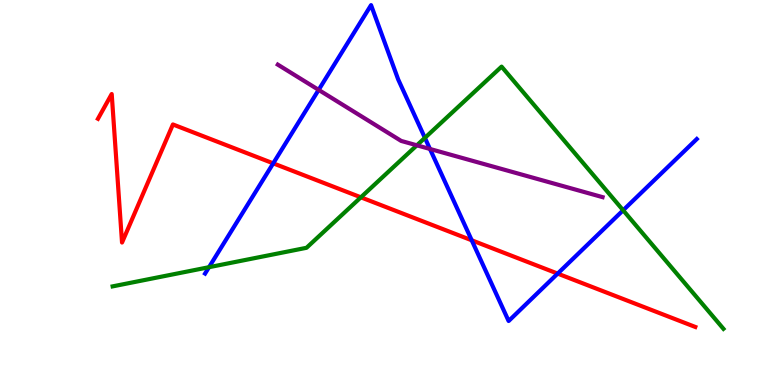[{'lines': ['blue', 'red'], 'intersections': [{'x': 3.53, 'y': 5.76}, {'x': 6.09, 'y': 3.76}, {'x': 7.2, 'y': 2.89}]}, {'lines': ['green', 'red'], 'intersections': [{'x': 4.66, 'y': 4.87}]}, {'lines': ['purple', 'red'], 'intersections': []}, {'lines': ['blue', 'green'], 'intersections': [{'x': 2.7, 'y': 3.06}, {'x': 5.48, 'y': 6.42}, {'x': 8.04, 'y': 4.54}]}, {'lines': ['blue', 'purple'], 'intersections': [{'x': 4.11, 'y': 7.67}, {'x': 5.55, 'y': 6.13}]}, {'lines': ['green', 'purple'], 'intersections': [{'x': 5.38, 'y': 6.23}]}]